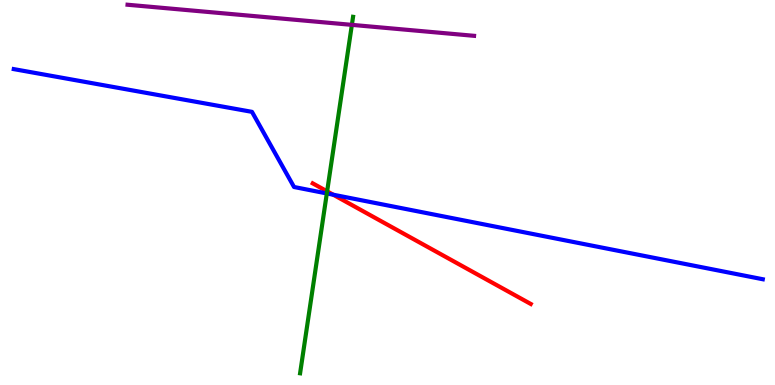[{'lines': ['blue', 'red'], 'intersections': [{'x': 4.3, 'y': 4.94}]}, {'lines': ['green', 'red'], 'intersections': [{'x': 4.22, 'y': 5.03}]}, {'lines': ['purple', 'red'], 'intersections': []}, {'lines': ['blue', 'green'], 'intersections': [{'x': 4.22, 'y': 4.98}]}, {'lines': ['blue', 'purple'], 'intersections': []}, {'lines': ['green', 'purple'], 'intersections': [{'x': 4.54, 'y': 9.35}]}]